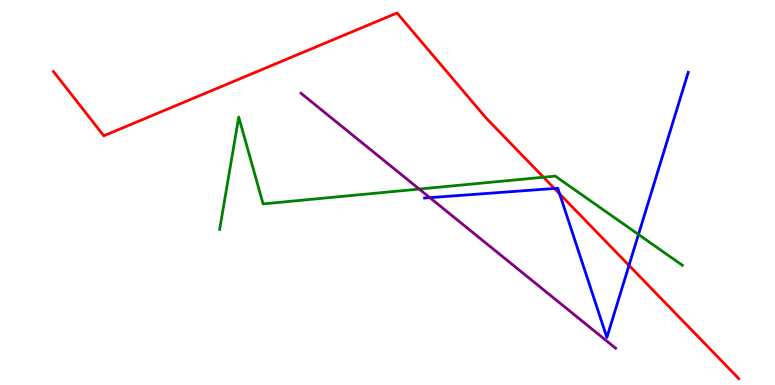[{'lines': ['blue', 'red'], 'intersections': [{'x': 7.15, 'y': 5.1}, {'x': 7.22, 'y': 4.96}, {'x': 8.12, 'y': 3.11}]}, {'lines': ['green', 'red'], 'intersections': [{'x': 7.01, 'y': 5.4}]}, {'lines': ['purple', 'red'], 'intersections': []}, {'lines': ['blue', 'green'], 'intersections': [{'x': 8.24, 'y': 3.91}]}, {'lines': ['blue', 'purple'], 'intersections': [{'x': 5.55, 'y': 4.87}]}, {'lines': ['green', 'purple'], 'intersections': [{'x': 5.41, 'y': 5.09}]}]